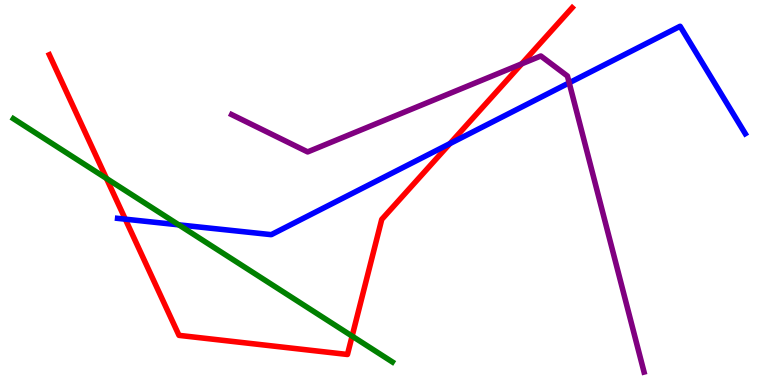[{'lines': ['blue', 'red'], 'intersections': [{'x': 1.62, 'y': 4.31}, {'x': 5.81, 'y': 6.27}]}, {'lines': ['green', 'red'], 'intersections': [{'x': 1.37, 'y': 5.36}, {'x': 4.54, 'y': 1.27}]}, {'lines': ['purple', 'red'], 'intersections': [{'x': 6.73, 'y': 8.34}]}, {'lines': ['blue', 'green'], 'intersections': [{'x': 2.31, 'y': 4.16}]}, {'lines': ['blue', 'purple'], 'intersections': [{'x': 7.34, 'y': 7.85}]}, {'lines': ['green', 'purple'], 'intersections': []}]